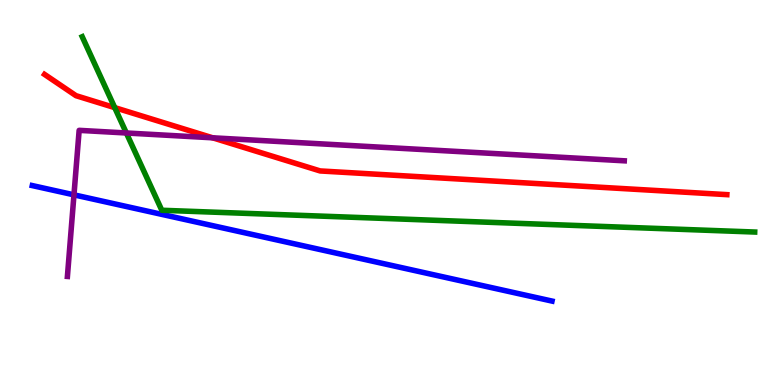[{'lines': ['blue', 'red'], 'intersections': []}, {'lines': ['green', 'red'], 'intersections': [{'x': 1.48, 'y': 7.2}]}, {'lines': ['purple', 'red'], 'intersections': [{'x': 2.74, 'y': 6.42}]}, {'lines': ['blue', 'green'], 'intersections': []}, {'lines': ['blue', 'purple'], 'intersections': [{'x': 0.954, 'y': 4.94}]}, {'lines': ['green', 'purple'], 'intersections': [{'x': 1.63, 'y': 6.55}]}]